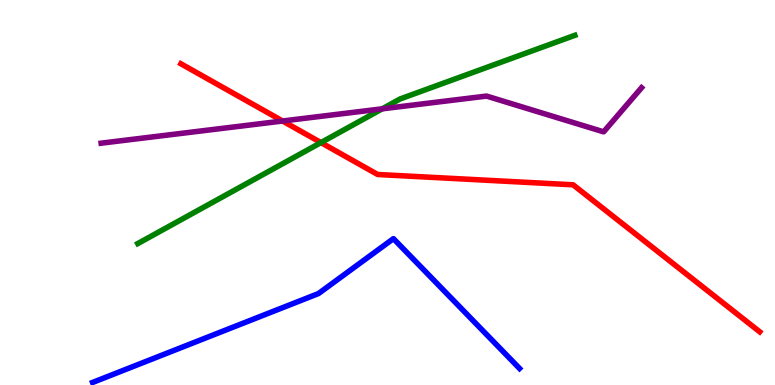[{'lines': ['blue', 'red'], 'intersections': []}, {'lines': ['green', 'red'], 'intersections': [{'x': 4.14, 'y': 6.3}]}, {'lines': ['purple', 'red'], 'intersections': [{'x': 3.65, 'y': 6.86}]}, {'lines': ['blue', 'green'], 'intersections': []}, {'lines': ['blue', 'purple'], 'intersections': []}, {'lines': ['green', 'purple'], 'intersections': [{'x': 4.93, 'y': 7.17}]}]